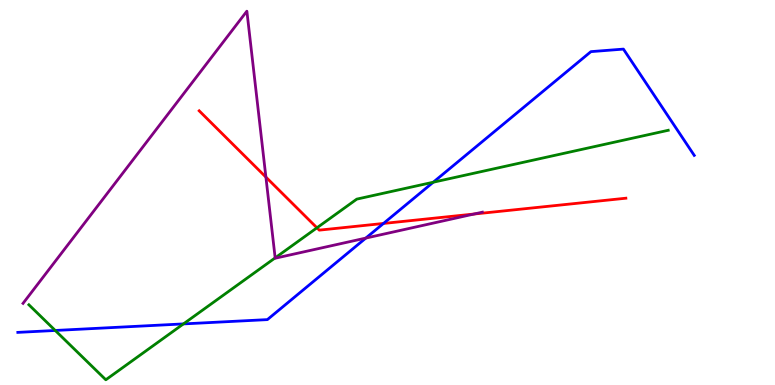[{'lines': ['blue', 'red'], 'intersections': [{'x': 4.95, 'y': 4.2}]}, {'lines': ['green', 'red'], 'intersections': [{'x': 4.09, 'y': 4.08}]}, {'lines': ['purple', 'red'], 'intersections': [{'x': 3.43, 'y': 5.4}, {'x': 6.12, 'y': 4.44}]}, {'lines': ['blue', 'green'], 'intersections': [{'x': 0.713, 'y': 1.42}, {'x': 2.37, 'y': 1.59}, {'x': 5.59, 'y': 5.27}]}, {'lines': ['blue', 'purple'], 'intersections': [{'x': 4.72, 'y': 3.82}]}, {'lines': ['green', 'purple'], 'intersections': [{'x': 3.55, 'y': 3.3}]}]